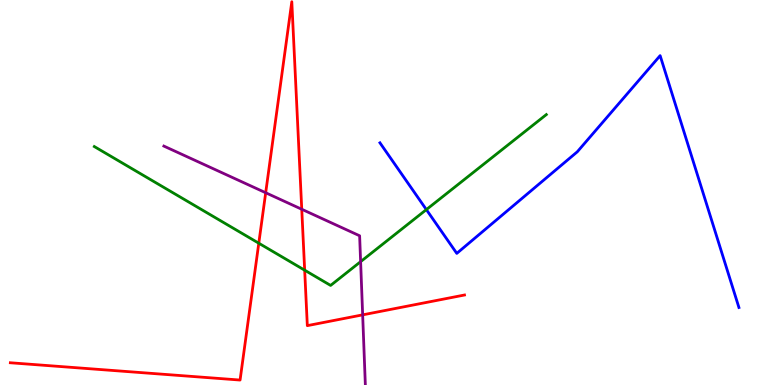[{'lines': ['blue', 'red'], 'intersections': []}, {'lines': ['green', 'red'], 'intersections': [{'x': 3.34, 'y': 3.68}, {'x': 3.93, 'y': 2.98}]}, {'lines': ['purple', 'red'], 'intersections': [{'x': 3.43, 'y': 4.99}, {'x': 3.89, 'y': 4.56}, {'x': 4.68, 'y': 1.82}]}, {'lines': ['blue', 'green'], 'intersections': [{'x': 5.5, 'y': 4.56}]}, {'lines': ['blue', 'purple'], 'intersections': []}, {'lines': ['green', 'purple'], 'intersections': [{'x': 4.65, 'y': 3.2}]}]